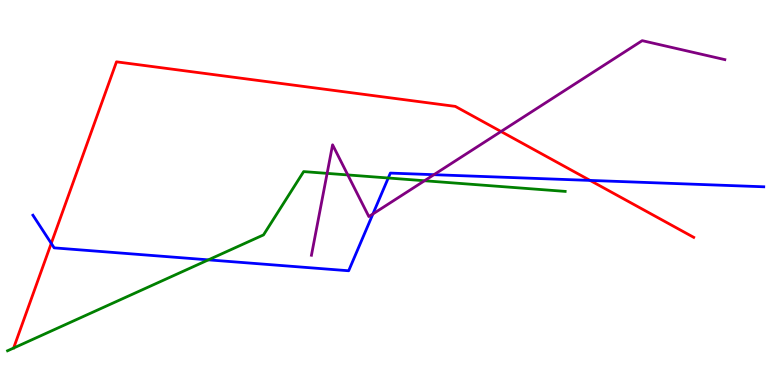[{'lines': ['blue', 'red'], 'intersections': [{'x': 0.661, 'y': 3.68}, {'x': 7.61, 'y': 5.31}]}, {'lines': ['green', 'red'], 'intersections': []}, {'lines': ['purple', 'red'], 'intersections': [{'x': 6.46, 'y': 6.58}]}, {'lines': ['blue', 'green'], 'intersections': [{'x': 2.69, 'y': 3.25}, {'x': 5.01, 'y': 5.38}]}, {'lines': ['blue', 'purple'], 'intersections': [{'x': 4.81, 'y': 4.44}, {'x': 5.6, 'y': 5.46}]}, {'lines': ['green', 'purple'], 'intersections': [{'x': 4.22, 'y': 5.5}, {'x': 4.49, 'y': 5.46}, {'x': 5.48, 'y': 5.31}]}]